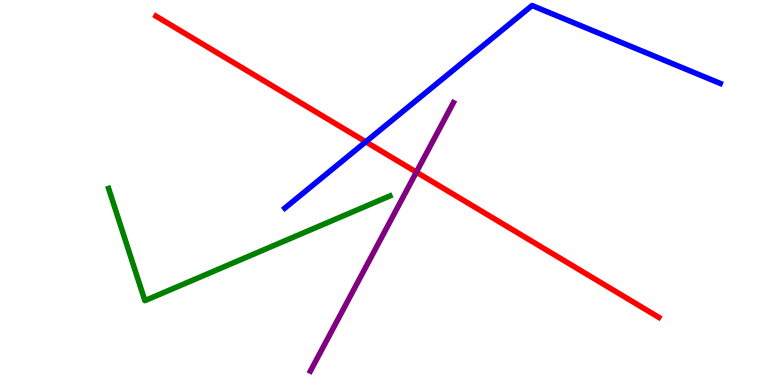[{'lines': ['blue', 'red'], 'intersections': [{'x': 4.72, 'y': 6.32}]}, {'lines': ['green', 'red'], 'intersections': []}, {'lines': ['purple', 'red'], 'intersections': [{'x': 5.37, 'y': 5.53}]}, {'lines': ['blue', 'green'], 'intersections': []}, {'lines': ['blue', 'purple'], 'intersections': []}, {'lines': ['green', 'purple'], 'intersections': []}]